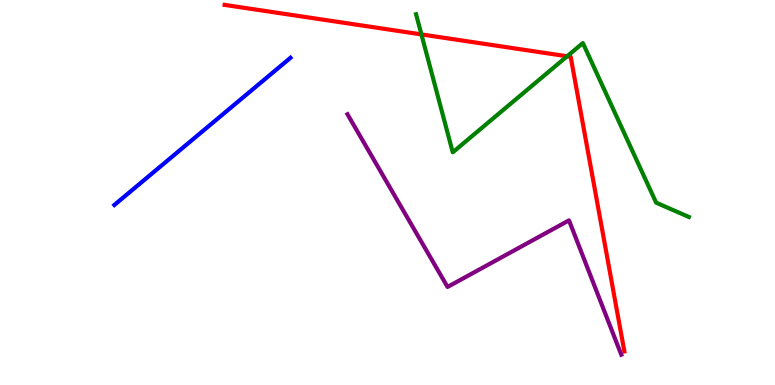[{'lines': ['blue', 'red'], 'intersections': []}, {'lines': ['green', 'red'], 'intersections': [{'x': 5.44, 'y': 9.11}, {'x': 7.32, 'y': 8.54}]}, {'lines': ['purple', 'red'], 'intersections': []}, {'lines': ['blue', 'green'], 'intersections': []}, {'lines': ['blue', 'purple'], 'intersections': []}, {'lines': ['green', 'purple'], 'intersections': []}]